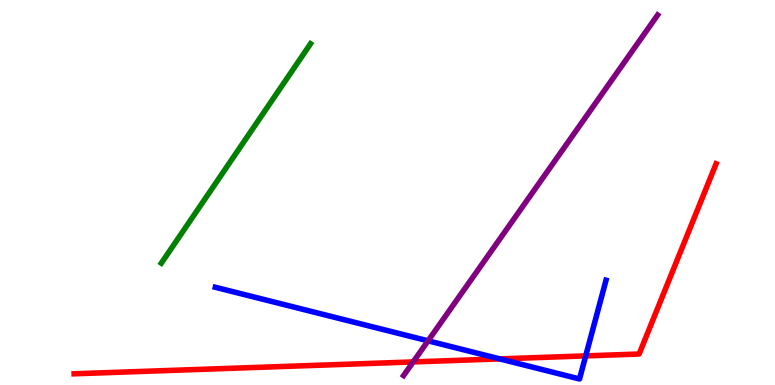[{'lines': ['blue', 'red'], 'intersections': [{'x': 6.45, 'y': 0.678}, {'x': 7.56, 'y': 0.756}]}, {'lines': ['green', 'red'], 'intersections': []}, {'lines': ['purple', 'red'], 'intersections': [{'x': 5.33, 'y': 0.599}]}, {'lines': ['blue', 'green'], 'intersections': []}, {'lines': ['blue', 'purple'], 'intersections': [{'x': 5.52, 'y': 1.15}]}, {'lines': ['green', 'purple'], 'intersections': []}]